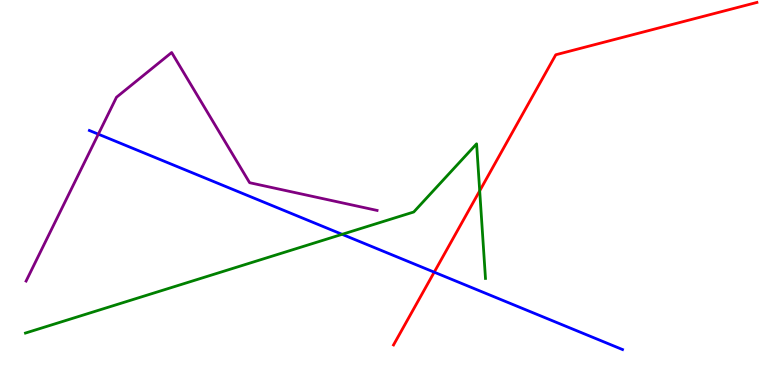[{'lines': ['blue', 'red'], 'intersections': [{'x': 5.6, 'y': 2.93}]}, {'lines': ['green', 'red'], 'intersections': [{'x': 6.19, 'y': 5.04}]}, {'lines': ['purple', 'red'], 'intersections': []}, {'lines': ['blue', 'green'], 'intersections': [{'x': 4.41, 'y': 3.91}]}, {'lines': ['blue', 'purple'], 'intersections': [{'x': 1.27, 'y': 6.52}]}, {'lines': ['green', 'purple'], 'intersections': []}]